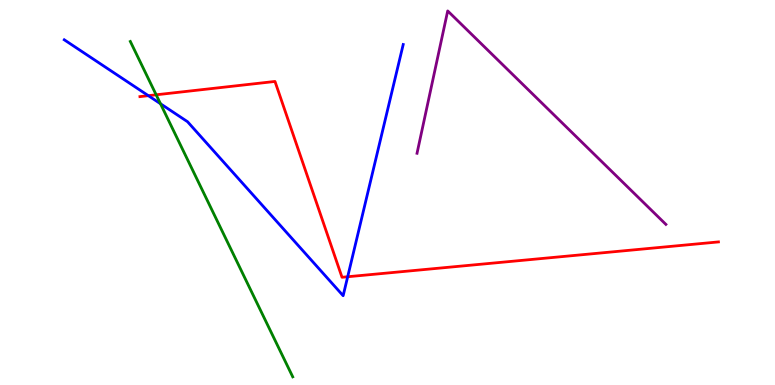[{'lines': ['blue', 'red'], 'intersections': [{'x': 1.91, 'y': 7.51}, {'x': 4.49, 'y': 2.81}]}, {'lines': ['green', 'red'], 'intersections': [{'x': 2.01, 'y': 7.54}]}, {'lines': ['purple', 'red'], 'intersections': []}, {'lines': ['blue', 'green'], 'intersections': [{'x': 2.07, 'y': 7.31}]}, {'lines': ['blue', 'purple'], 'intersections': []}, {'lines': ['green', 'purple'], 'intersections': []}]